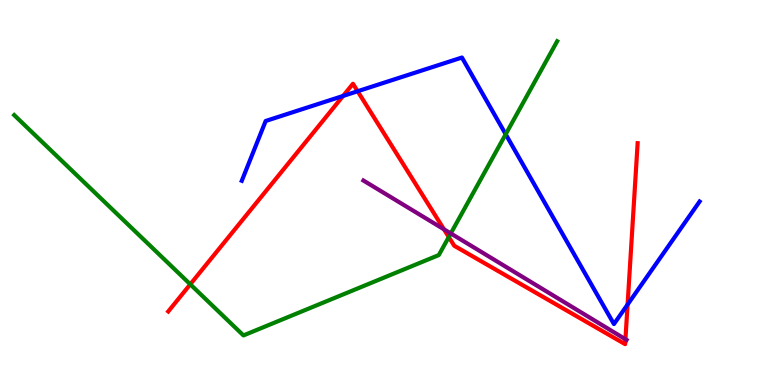[{'lines': ['blue', 'red'], 'intersections': [{'x': 4.43, 'y': 7.51}, {'x': 4.61, 'y': 7.63}, {'x': 8.1, 'y': 2.09}]}, {'lines': ['green', 'red'], 'intersections': [{'x': 2.46, 'y': 2.62}, {'x': 5.79, 'y': 3.84}]}, {'lines': ['purple', 'red'], 'intersections': [{'x': 5.73, 'y': 4.04}, {'x': 8.07, 'y': 1.19}]}, {'lines': ['blue', 'green'], 'intersections': [{'x': 6.53, 'y': 6.51}]}, {'lines': ['blue', 'purple'], 'intersections': []}, {'lines': ['green', 'purple'], 'intersections': [{'x': 5.82, 'y': 3.94}]}]